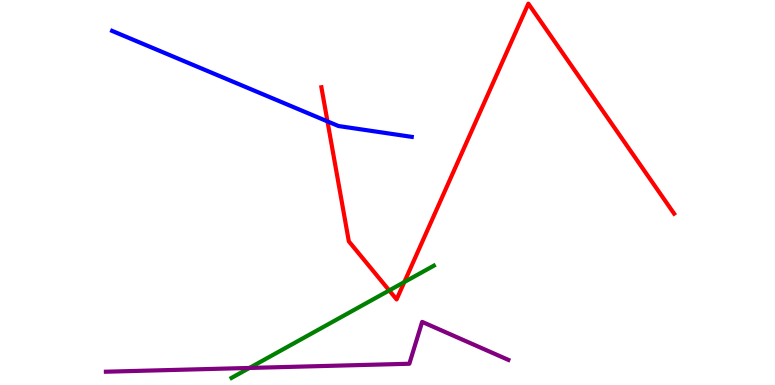[{'lines': ['blue', 'red'], 'intersections': [{'x': 4.23, 'y': 6.85}]}, {'lines': ['green', 'red'], 'intersections': [{'x': 5.02, 'y': 2.46}, {'x': 5.22, 'y': 2.67}]}, {'lines': ['purple', 'red'], 'intersections': []}, {'lines': ['blue', 'green'], 'intersections': []}, {'lines': ['blue', 'purple'], 'intersections': []}, {'lines': ['green', 'purple'], 'intersections': [{'x': 3.22, 'y': 0.443}]}]